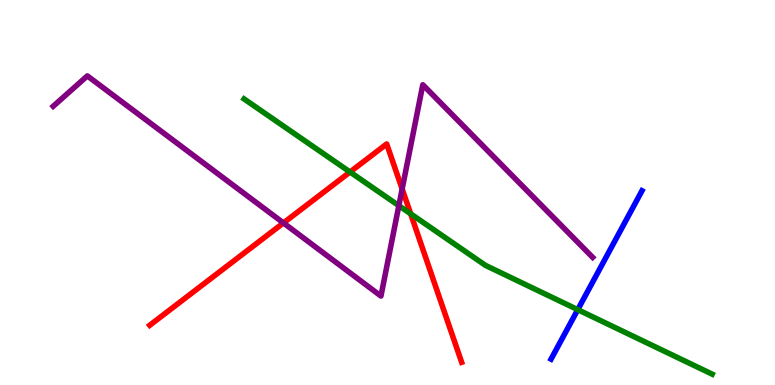[{'lines': ['blue', 'red'], 'intersections': []}, {'lines': ['green', 'red'], 'intersections': [{'x': 4.52, 'y': 5.53}, {'x': 5.3, 'y': 4.45}]}, {'lines': ['purple', 'red'], 'intersections': [{'x': 3.66, 'y': 4.21}, {'x': 5.19, 'y': 5.09}]}, {'lines': ['blue', 'green'], 'intersections': [{'x': 7.46, 'y': 1.96}]}, {'lines': ['blue', 'purple'], 'intersections': []}, {'lines': ['green', 'purple'], 'intersections': [{'x': 5.15, 'y': 4.66}]}]